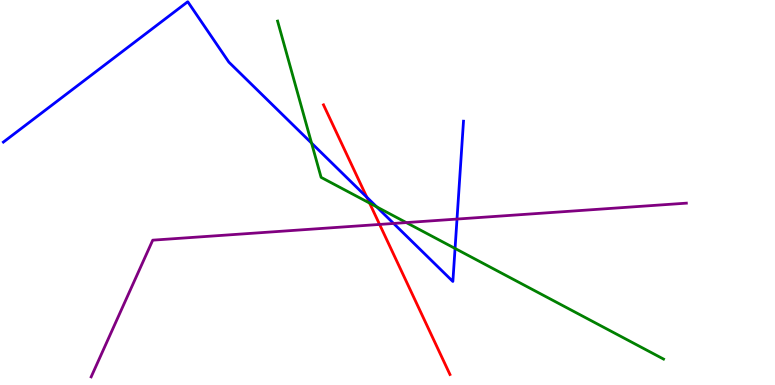[{'lines': ['blue', 'red'], 'intersections': [{'x': 4.73, 'y': 4.88}]}, {'lines': ['green', 'red'], 'intersections': [{'x': 4.77, 'y': 4.72}]}, {'lines': ['purple', 'red'], 'intersections': [{'x': 4.9, 'y': 4.17}]}, {'lines': ['blue', 'green'], 'intersections': [{'x': 4.02, 'y': 6.28}, {'x': 4.86, 'y': 4.63}, {'x': 5.87, 'y': 3.55}]}, {'lines': ['blue', 'purple'], 'intersections': [{'x': 5.08, 'y': 4.2}, {'x': 5.9, 'y': 4.31}]}, {'lines': ['green', 'purple'], 'intersections': [{'x': 5.24, 'y': 4.22}]}]